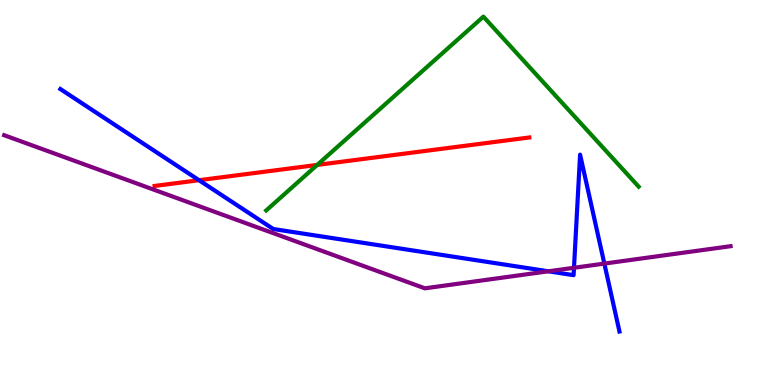[{'lines': ['blue', 'red'], 'intersections': [{'x': 2.57, 'y': 5.32}]}, {'lines': ['green', 'red'], 'intersections': [{'x': 4.09, 'y': 5.72}]}, {'lines': ['purple', 'red'], 'intersections': []}, {'lines': ['blue', 'green'], 'intersections': []}, {'lines': ['blue', 'purple'], 'intersections': [{'x': 7.08, 'y': 2.95}, {'x': 7.41, 'y': 3.04}, {'x': 7.8, 'y': 3.15}]}, {'lines': ['green', 'purple'], 'intersections': []}]